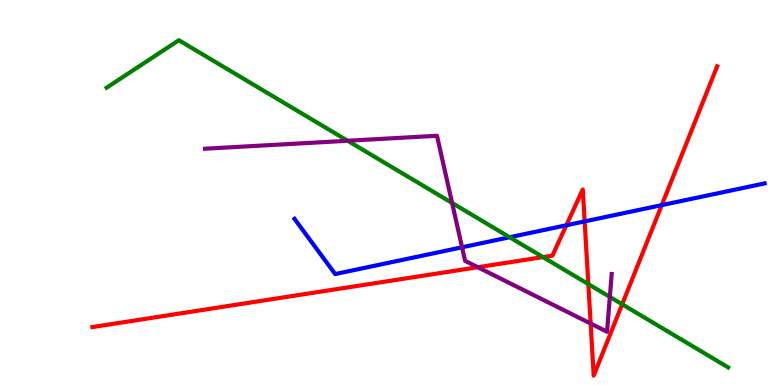[{'lines': ['blue', 'red'], 'intersections': [{'x': 7.31, 'y': 4.15}, {'x': 7.54, 'y': 4.25}, {'x': 8.54, 'y': 4.67}]}, {'lines': ['green', 'red'], 'intersections': [{'x': 7.01, 'y': 3.32}, {'x': 7.59, 'y': 2.62}, {'x': 8.03, 'y': 2.1}]}, {'lines': ['purple', 'red'], 'intersections': [{'x': 6.17, 'y': 3.06}, {'x': 7.62, 'y': 1.6}]}, {'lines': ['blue', 'green'], 'intersections': [{'x': 6.58, 'y': 3.84}]}, {'lines': ['blue', 'purple'], 'intersections': [{'x': 5.96, 'y': 3.58}]}, {'lines': ['green', 'purple'], 'intersections': [{'x': 4.49, 'y': 6.34}, {'x': 5.83, 'y': 4.73}, {'x': 7.87, 'y': 2.29}]}]